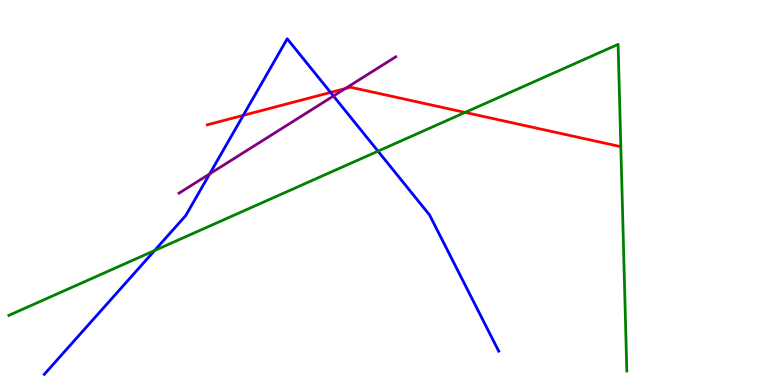[{'lines': ['blue', 'red'], 'intersections': [{'x': 3.14, 'y': 7.0}, {'x': 4.27, 'y': 7.6}]}, {'lines': ['green', 'red'], 'intersections': [{'x': 6.0, 'y': 7.08}]}, {'lines': ['purple', 'red'], 'intersections': [{'x': 4.45, 'y': 7.7}]}, {'lines': ['blue', 'green'], 'intersections': [{'x': 1.99, 'y': 3.49}, {'x': 4.88, 'y': 6.07}]}, {'lines': ['blue', 'purple'], 'intersections': [{'x': 2.71, 'y': 5.48}, {'x': 4.3, 'y': 7.51}]}, {'lines': ['green', 'purple'], 'intersections': []}]